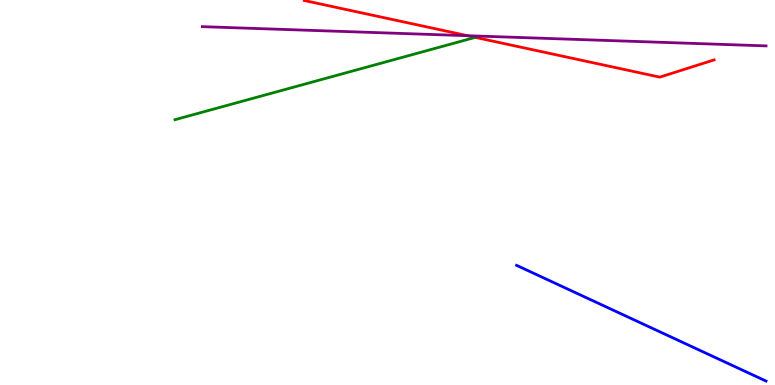[{'lines': ['blue', 'red'], 'intersections': []}, {'lines': ['green', 'red'], 'intersections': [{'x': 6.13, 'y': 9.03}]}, {'lines': ['purple', 'red'], 'intersections': [{'x': 6.03, 'y': 9.07}]}, {'lines': ['blue', 'green'], 'intersections': []}, {'lines': ['blue', 'purple'], 'intersections': []}, {'lines': ['green', 'purple'], 'intersections': []}]